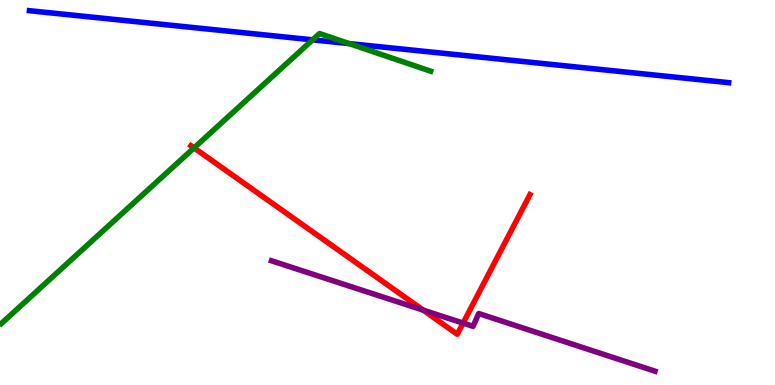[{'lines': ['blue', 'red'], 'intersections': []}, {'lines': ['green', 'red'], 'intersections': [{'x': 2.5, 'y': 6.16}]}, {'lines': ['purple', 'red'], 'intersections': [{'x': 5.46, 'y': 1.94}, {'x': 5.98, 'y': 1.61}]}, {'lines': ['blue', 'green'], 'intersections': [{'x': 4.03, 'y': 8.97}, {'x': 4.51, 'y': 8.87}]}, {'lines': ['blue', 'purple'], 'intersections': []}, {'lines': ['green', 'purple'], 'intersections': []}]